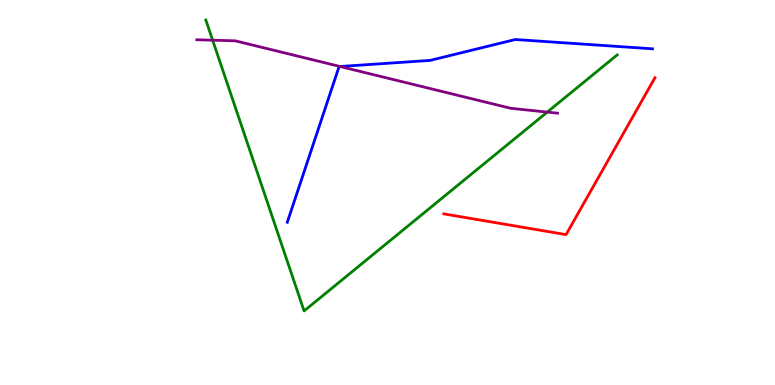[{'lines': ['blue', 'red'], 'intersections': []}, {'lines': ['green', 'red'], 'intersections': []}, {'lines': ['purple', 'red'], 'intersections': []}, {'lines': ['blue', 'green'], 'intersections': []}, {'lines': ['blue', 'purple'], 'intersections': [{'x': 4.39, 'y': 8.27}]}, {'lines': ['green', 'purple'], 'intersections': [{'x': 2.74, 'y': 8.96}, {'x': 7.06, 'y': 7.09}]}]